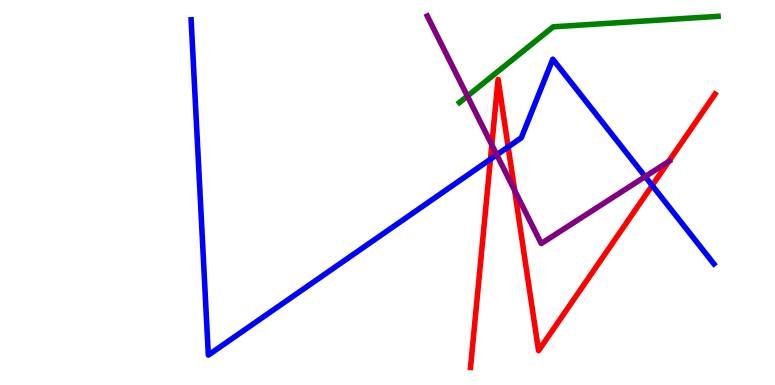[{'lines': ['blue', 'red'], 'intersections': [{'x': 6.33, 'y': 5.86}, {'x': 6.56, 'y': 6.18}, {'x': 8.42, 'y': 5.18}]}, {'lines': ['green', 'red'], 'intersections': []}, {'lines': ['purple', 'red'], 'intersections': [{'x': 6.35, 'y': 6.24}, {'x': 6.64, 'y': 5.05}, {'x': 8.63, 'y': 5.81}]}, {'lines': ['blue', 'green'], 'intersections': []}, {'lines': ['blue', 'purple'], 'intersections': [{'x': 6.41, 'y': 5.98}, {'x': 8.33, 'y': 5.41}]}, {'lines': ['green', 'purple'], 'intersections': [{'x': 6.03, 'y': 7.5}]}]